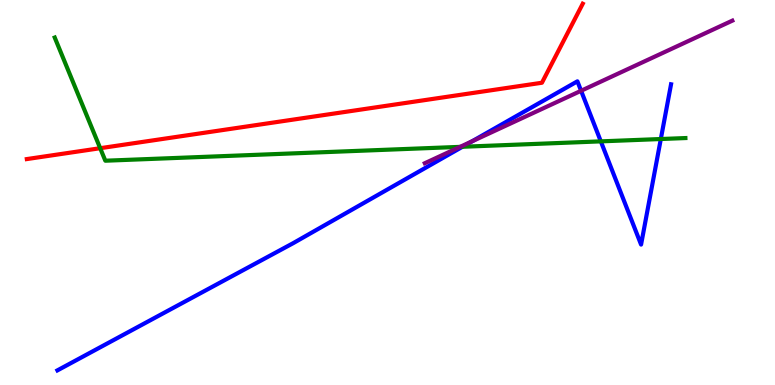[{'lines': ['blue', 'red'], 'intersections': []}, {'lines': ['green', 'red'], 'intersections': [{'x': 1.29, 'y': 6.15}]}, {'lines': ['purple', 'red'], 'intersections': []}, {'lines': ['blue', 'green'], 'intersections': [{'x': 5.97, 'y': 6.19}, {'x': 7.75, 'y': 6.33}, {'x': 8.53, 'y': 6.39}]}, {'lines': ['blue', 'purple'], 'intersections': [{'x': 6.09, 'y': 6.33}, {'x': 7.5, 'y': 7.64}]}, {'lines': ['green', 'purple'], 'intersections': [{'x': 5.94, 'y': 6.19}]}]